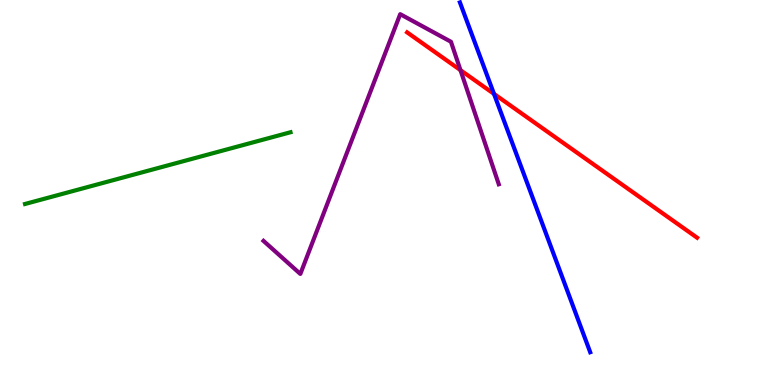[{'lines': ['blue', 'red'], 'intersections': [{'x': 6.37, 'y': 7.56}]}, {'lines': ['green', 'red'], 'intersections': []}, {'lines': ['purple', 'red'], 'intersections': [{'x': 5.94, 'y': 8.18}]}, {'lines': ['blue', 'green'], 'intersections': []}, {'lines': ['blue', 'purple'], 'intersections': []}, {'lines': ['green', 'purple'], 'intersections': []}]